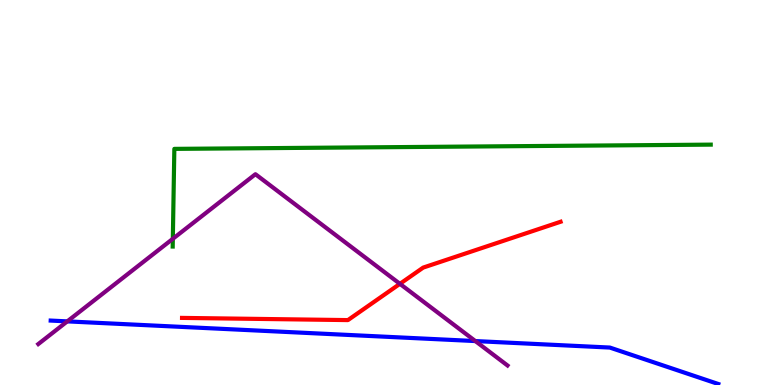[{'lines': ['blue', 'red'], 'intersections': []}, {'lines': ['green', 'red'], 'intersections': []}, {'lines': ['purple', 'red'], 'intersections': [{'x': 5.16, 'y': 2.63}]}, {'lines': ['blue', 'green'], 'intersections': []}, {'lines': ['blue', 'purple'], 'intersections': [{'x': 0.868, 'y': 1.65}, {'x': 6.13, 'y': 1.14}]}, {'lines': ['green', 'purple'], 'intersections': [{'x': 2.23, 'y': 3.8}]}]